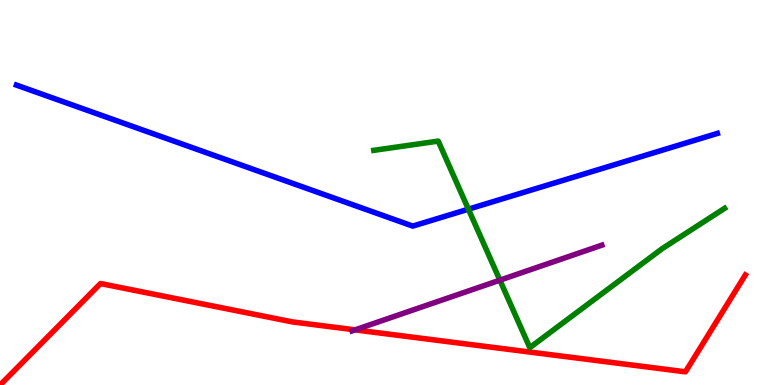[{'lines': ['blue', 'red'], 'intersections': []}, {'lines': ['green', 'red'], 'intersections': []}, {'lines': ['purple', 'red'], 'intersections': [{'x': 4.58, 'y': 1.43}]}, {'lines': ['blue', 'green'], 'intersections': [{'x': 6.04, 'y': 4.57}]}, {'lines': ['blue', 'purple'], 'intersections': []}, {'lines': ['green', 'purple'], 'intersections': [{'x': 6.45, 'y': 2.72}]}]